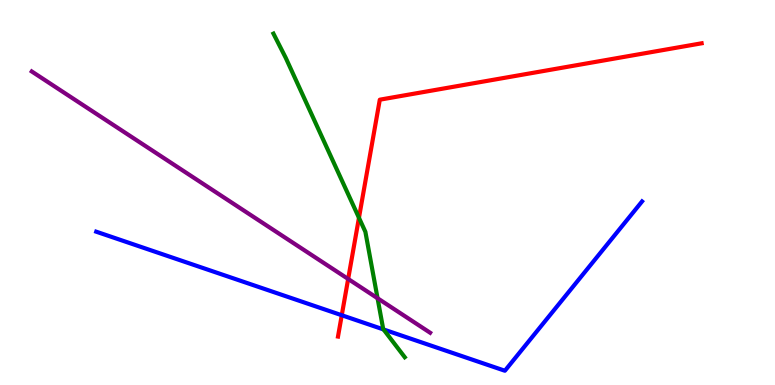[{'lines': ['blue', 'red'], 'intersections': [{'x': 4.41, 'y': 1.81}]}, {'lines': ['green', 'red'], 'intersections': [{'x': 4.63, 'y': 4.34}]}, {'lines': ['purple', 'red'], 'intersections': [{'x': 4.49, 'y': 2.75}]}, {'lines': ['blue', 'green'], 'intersections': [{'x': 4.95, 'y': 1.44}]}, {'lines': ['blue', 'purple'], 'intersections': []}, {'lines': ['green', 'purple'], 'intersections': [{'x': 4.87, 'y': 2.25}]}]